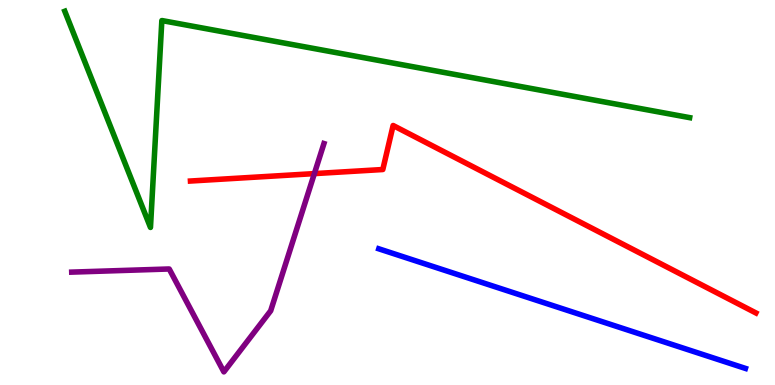[{'lines': ['blue', 'red'], 'intersections': []}, {'lines': ['green', 'red'], 'intersections': []}, {'lines': ['purple', 'red'], 'intersections': [{'x': 4.06, 'y': 5.49}]}, {'lines': ['blue', 'green'], 'intersections': []}, {'lines': ['blue', 'purple'], 'intersections': []}, {'lines': ['green', 'purple'], 'intersections': []}]